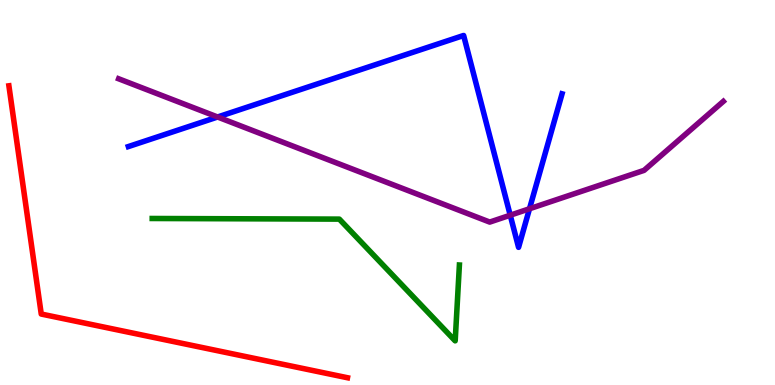[{'lines': ['blue', 'red'], 'intersections': []}, {'lines': ['green', 'red'], 'intersections': []}, {'lines': ['purple', 'red'], 'intersections': []}, {'lines': ['blue', 'green'], 'intersections': []}, {'lines': ['blue', 'purple'], 'intersections': [{'x': 2.81, 'y': 6.96}, {'x': 6.58, 'y': 4.41}, {'x': 6.83, 'y': 4.58}]}, {'lines': ['green', 'purple'], 'intersections': []}]